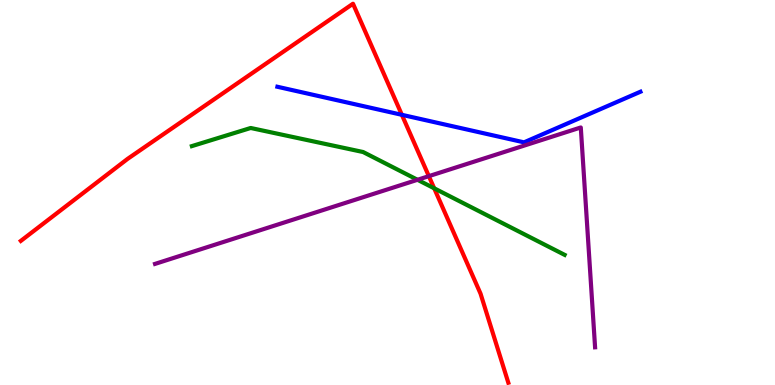[{'lines': ['blue', 'red'], 'intersections': [{'x': 5.19, 'y': 7.02}]}, {'lines': ['green', 'red'], 'intersections': [{'x': 5.6, 'y': 5.11}]}, {'lines': ['purple', 'red'], 'intersections': [{'x': 5.53, 'y': 5.42}]}, {'lines': ['blue', 'green'], 'intersections': []}, {'lines': ['blue', 'purple'], 'intersections': []}, {'lines': ['green', 'purple'], 'intersections': [{'x': 5.39, 'y': 5.33}]}]